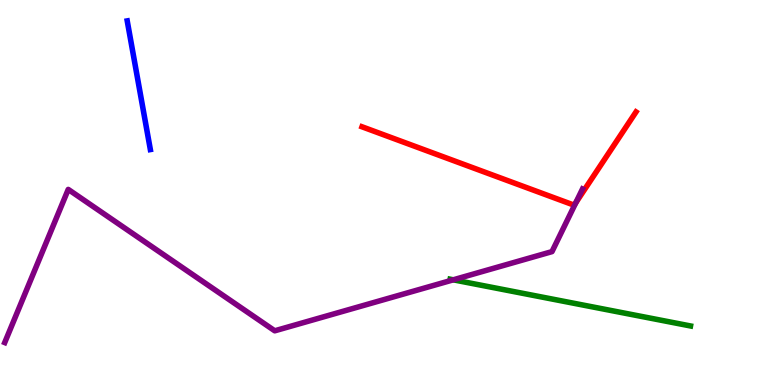[{'lines': ['blue', 'red'], 'intersections': []}, {'lines': ['green', 'red'], 'intersections': []}, {'lines': ['purple', 'red'], 'intersections': [{'x': 7.43, 'y': 4.73}]}, {'lines': ['blue', 'green'], 'intersections': []}, {'lines': ['blue', 'purple'], 'intersections': []}, {'lines': ['green', 'purple'], 'intersections': [{'x': 5.85, 'y': 2.73}]}]